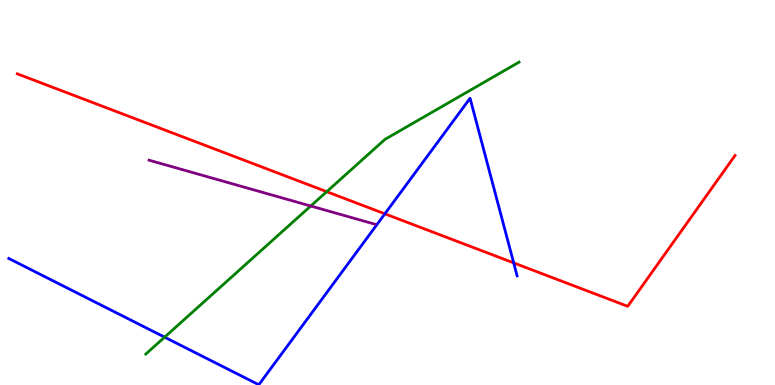[{'lines': ['blue', 'red'], 'intersections': [{'x': 4.97, 'y': 4.45}, {'x': 6.63, 'y': 3.17}]}, {'lines': ['green', 'red'], 'intersections': [{'x': 4.22, 'y': 5.02}]}, {'lines': ['purple', 'red'], 'intersections': []}, {'lines': ['blue', 'green'], 'intersections': [{'x': 2.12, 'y': 1.24}]}, {'lines': ['blue', 'purple'], 'intersections': []}, {'lines': ['green', 'purple'], 'intersections': [{'x': 4.01, 'y': 4.65}]}]